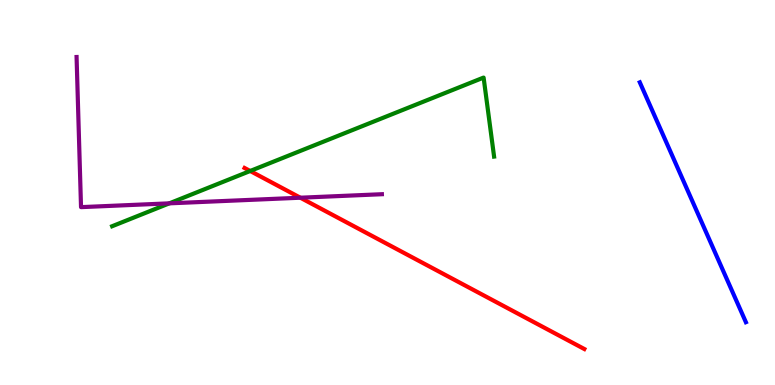[{'lines': ['blue', 'red'], 'intersections': []}, {'lines': ['green', 'red'], 'intersections': [{'x': 3.23, 'y': 5.56}]}, {'lines': ['purple', 'red'], 'intersections': [{'x': 3.88, 'y': 4.86}]}, {'lines': ['blue', 'green'], 'intersections': []}, {'lines': ['blue', 'purple'], 'intersections': []}, {'lines': ['green', 'purple'], 'intersections': [{'x': 2.18, 'y': 4.72}]}]